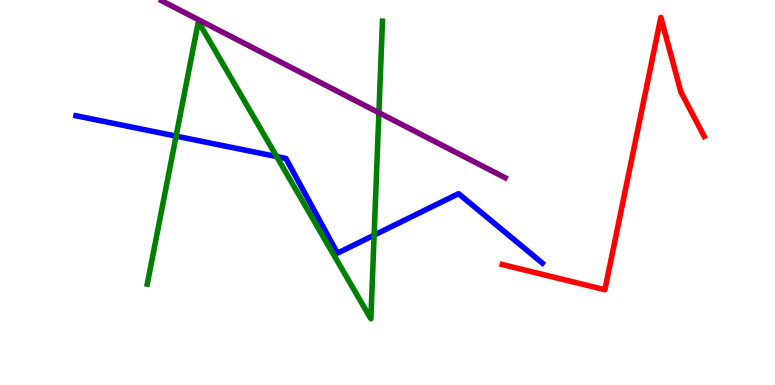[{'lines': ['blue', 'red'], 'intersections': []}, {'lines': ['green', 'red'], 'intersections': []}, {'lines': ['purple', 'red'], 'intersections': []}, {'lines': ['blue', 'green'], 'intersections': [{'x': 2.27, 'y': 6.46}, {'x': 3.57, 'y': 5.93}, {'x': 4.83, 'y': 3.89}]}, {'lines': ['blue', 'purple'], 'intersections': []}, {'lines': ['green', 'purple'], 'intersections': [{'x': 4.89, 'y': 7.07}]}]